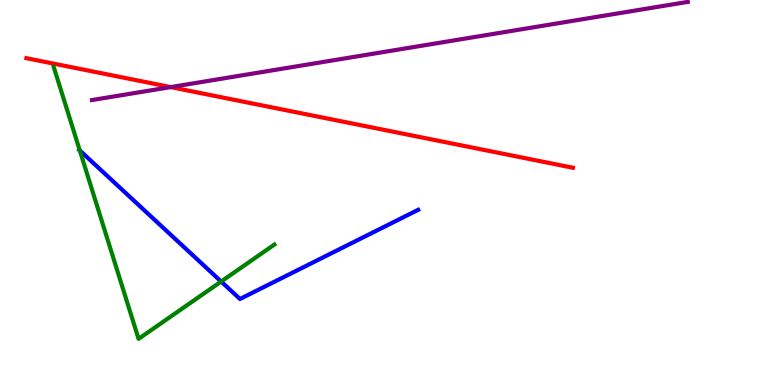[{'lines': ['blue', 'red'], 'intersections': []}, {'lines': ['green', 'red'], 'intersections': []}, {'lines': ['purple', 'red'], 'intersections': [{'x': 2.2, 'y': 7.74}]}, {'lines': ['blue', 'green'], 'intersections': [{'x': 1.03, 'y': 6.09}, {'x': 2.85, 'y': 2.69}]}, {'lines': ['blue', 'purple'], 'intersections': []}, {'lines': ['green', 'purple'], 'intersections': []}]